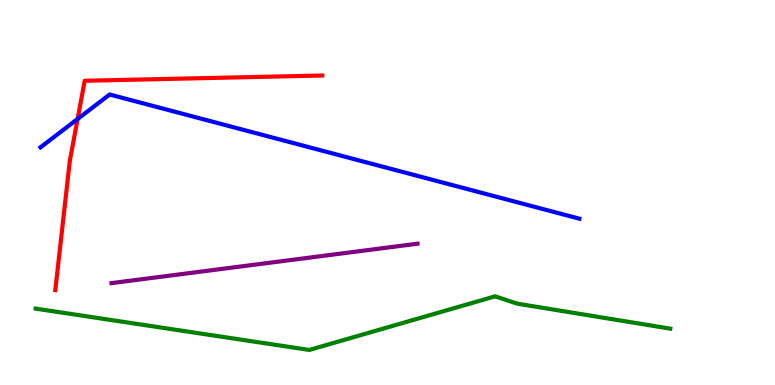[{'lines': ['blue', 'red'], 'intersections': [{'x': 1.0, 'y': 6.91}]}, {'lines': ['green', 'red'], 'intersections': []}, {'lines': ['purple', 'red'], 'intersections': []}, {'lines': ['blue', 'green'], 'intersections': []}, {'lines': ['blue', 'purple'], 'intersections': []}, {'lines': ['green', 'purple'], 'intersections': []}]